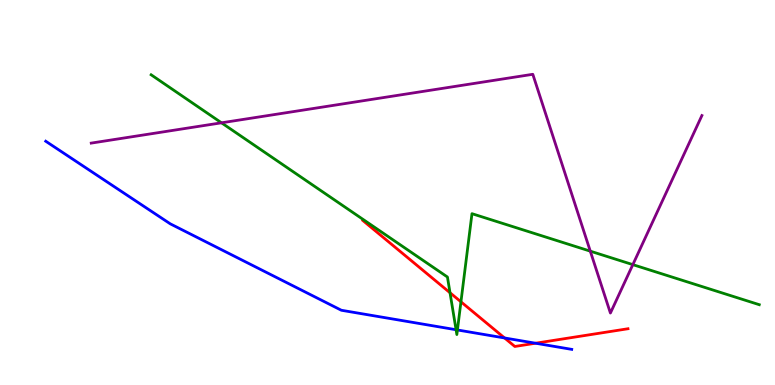[{'lines': ['blue', 'red'], 'intersections': [{'x': 6.51, 'y': 1.22}, {'x': 6.91, 'y': 1.09}]}, {'lines': ['green', 'red'], 'intersections': [{'x': 5.81, 'y': 2.4}, {'x': 5.95, 'y': 2.16}]}, {'lines': ['purple', 'red'], 'intersections': []}, {'lines': ['blue', 'green'], 'intersections': [{'x': 5.88, 'y': 1.44}, {'x': 5.9, 'y': 1.43}]}, {'lines': ['blue', 'purple'], 'intersections': []}, {'lines': ['green', 'purple'], 'intersections': [{'x': 2.86, 'y': 6.81}, {'x': 7.62, 'y': 3.48}, {'x': 8.17, 'y': 3.13}]}]